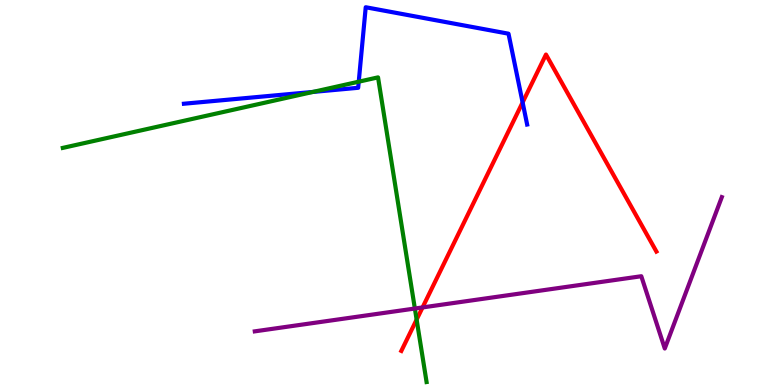[{'lines': ['blue', 'red'], 'intersections': [{'x': 6.74, 'y': 7.34}]}, {'lines': ['green', 'red'], 'intersections': [{'x': 5.38, 'y': 1.7}]}, {'lines': ['purple', 'red'], 'intersections': [{'x': 5.45, 'y': 2.01}]}, {'lines': ['blue', 'green'], 'intersections': [{'x': 4.04, 'y': 7.61}, {'x': 4.63, 'y': 7.88}]}, {'lines': ['blue', 'purple'], 'intersections': []}, {'lines': ['green', 'purple'], 'intersections': [{'x': 5.35, 'y': 1.99}]}]